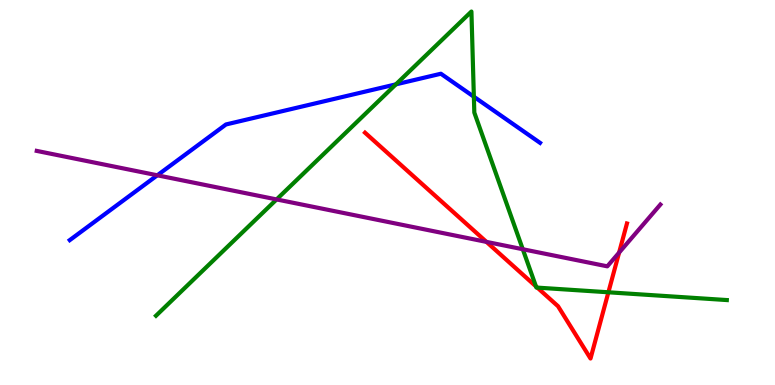[{'lines': ['blue', 'red'], 'intersections': []}, {'lines': ['green', 'red'], 'intersections': [{'x': 6.92, 'y': 2.56}, {'x': 6.93, 'y': 2.53}, {'x': 7.85, 'y': 2.41}]}, {'lines': ['purple', 'red'], 'intersections': [{'x': 6.28, 'y': 3.72}, {'x': 7.99, 'y': 3.44}]}, {'lines': ['blue', 'green'], 'intersections': [{'x': 5.11, 'y': 7.81}, {'x': 6.11, 'y': 7.49}]}, {'lines': ['blue', 'purple'], 'intersections': [{'x': 2.03, 'y': 5.45}]}, {'lines': ['green', 'purple'], 'intersections': [{'x': 3.57, 'y': 4.82}, {'x': 6.75, 'y': 3.53}]}]